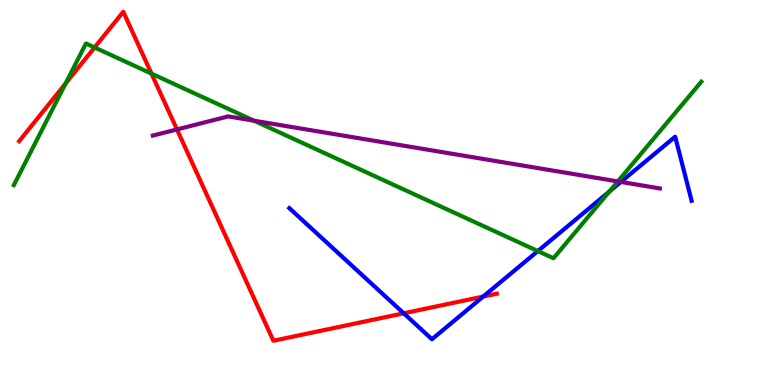[{'lines': ['blue', 'red'], 'intersections': [{'x': 5.21, 'y': 1.86}, {'x': 6.24, 'y': 2.3}]}, {'lines': ['green', 'red'], 'intersections': [{'x': 0.846, 'y': 7.83}, {'x': 1.22, 'y': 8.77}, {'x': 1.95, 'y': 8.09}]}, {'lines': ['purple', 'red'], 'intersections': [{'x': 2.28, 'y': 6.64}]}, {'lines': ['blue', 'green'], 'intersections': [{'x': 6.94, 'y': 3.48}, {'x': 7.86, 'y': 5.03}]}, {'lines': ['blue', 'purple'], 'intersections': [{'x': 8.01, 'y': 5.27}]}, {'lines': ['green', 'purple'], 'intersections': [{'x': 3.28, 'y': 6.86}, {'x': 7.97, 'y': 5.29}]}]